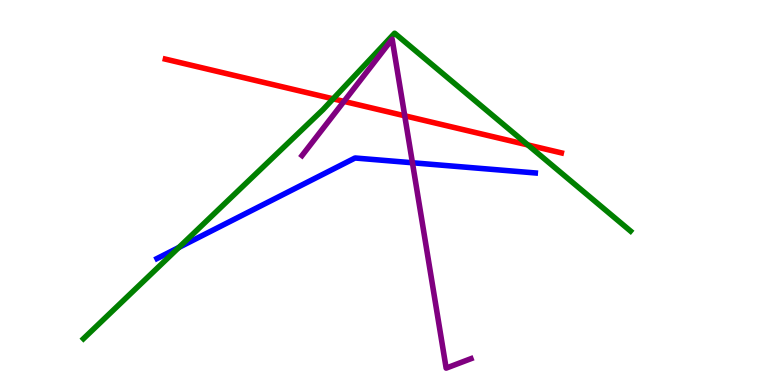[{'lines': ['blue', 'red'], 'intersections': []}, {'lines': ['green', 'red'], 'intersections': [{'x': 4.3, 'y': 7.43}, {'x': 6.81, 'y': 6.24}]}, {'lines': ['purple', 'red'], 'intersections': [{'x': 4.44, 'y': 7.37}, {'x': 5.22, 'y': 6.99}]}, {'lines': ['blue', 'green'], 'intersections': [{'x': 2.31, 'y': 3.57}]}, {'lines': ['blue', 'purple'], 'intersections': [{'x': 5.32, 'y': 5.77}]}, {'lines': ['green', 'purple'], 'intersections': []}]